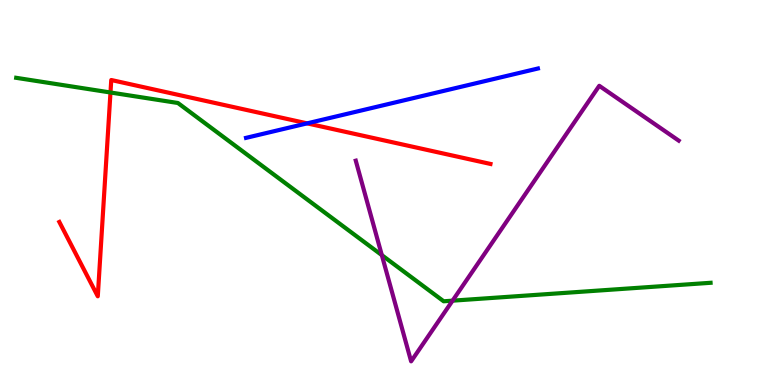[{'lines': ['blue', 'red'], 'intersections': [{'x': 3.96, 'y': 6.8}]}, {'lines': ['green', 'red'], 'intersections': [{'x': 1.43, 'y': 7.6}]}, {'lines': ['purple', 'red'], 'intersections': []}, {'lines': ['blue', 'green'], 'intersections': []}, {'lines': ['blue', 'purple'], 'intersections': []}, {'lines': ['green', 'purple'], 'intersections': [{'x': 4.93, 'y': 3.37}, {'x': 5.84, 'y': 2.19}]}]